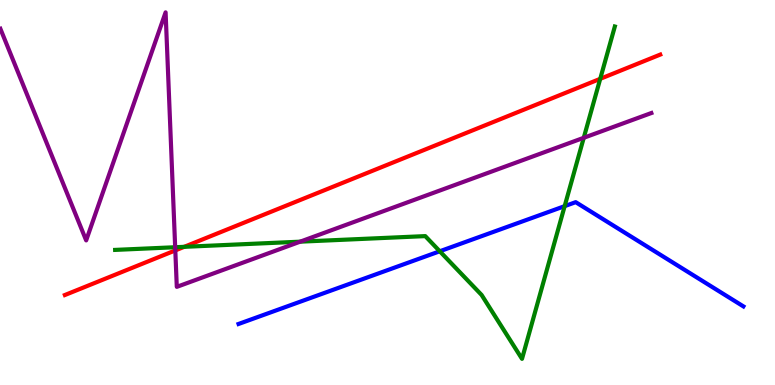[{'lines': ['blue', 'red'], 'intersections': []}, {'lines': ['green', 'red'], 'intersections': [{'x': 2.38, 'y': 3.59}, {'x': 7.74, 'y': 7.95}]}, {'lines': ['purple', 'red'], 'intersections': [{'x': 2.26, 'y': 3.5}]}, {'lines': ['blue', 'green'], 'intersections': [{'x': 5.67, 'y': 3.47}, {'x': 7.29, 'y': 4.65}]}, {'lines': ['blue', 'purple'], 'intersections': []}, {'lines': ['green', 'purple'], 'intersections': [{'x': 2.26, 'y': 3.58}, {'x': 3.87, 'y': 3.72}, {'x': 7.53, 'y': 6.42}]}]